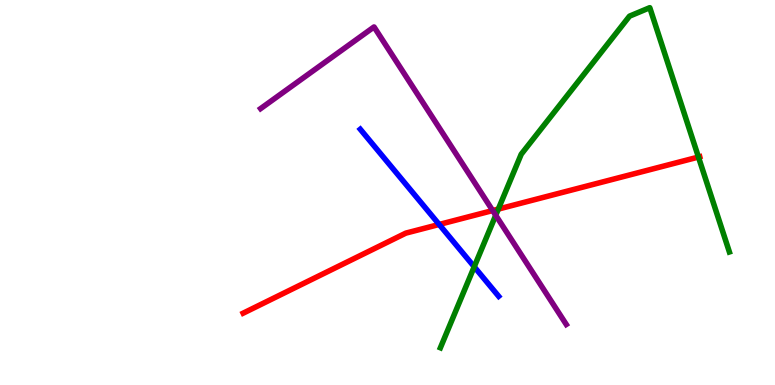[{'lines': ['blue', 'red'], 'intersections': [{'x': 5.67, 'y': 4.17}]}, {'lines': ['green', 'red'], 'intersections': [{'x': 6.43, 'y': 4.57}, {'x': 9.01, 'y': 5.92}]}, {'lines': ['purple', 'red'], 'intersections': [{'x': 6.36, 'y': 4.53}]}, {'lines': ['blue', 'green'], 'intersections': [{'x': 6.12, 'y': 3.07}]}, {'lines': ['blue', 'purple'], 'intersections': []}, {'lines': ['green', 'purple'], 'intersections': [{'x': 6.4, 'y': 4.41}]}]